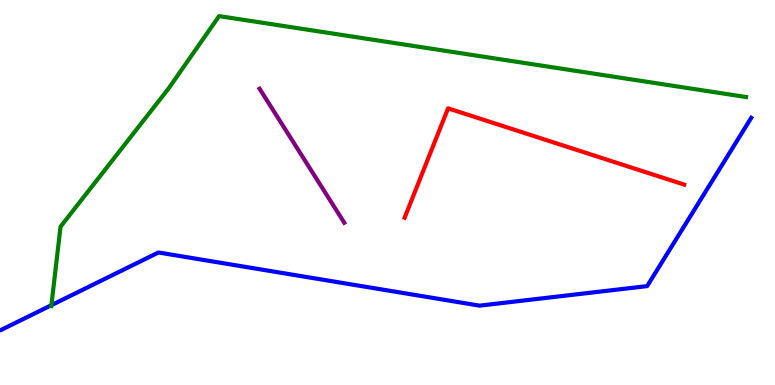[{'lines': ['blue', 'red'], 'intersections': []}, {'lines': ['green', 'red'], 'intersections': []}, {'lines': ['purple', 'red'], 'intersections': []}, {'lines': ['blue', 'green'], 'intersections': [{'x': 0.663, 'y': 2.07}]}, {'lines': ['blue', 'purple'], 'intersections': []}, {'lines': ['green', 'purple'], 'intersections': []}]